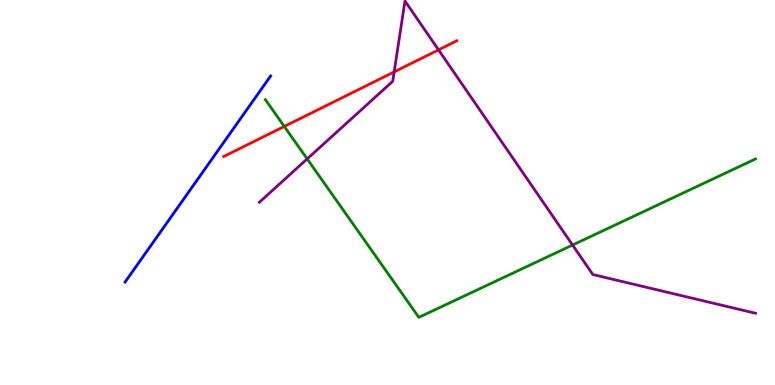[{'lines': ['blue', 'red'], 'intersections': []}, {'lines': ['green', 'red'], 'intersections': [{'x': 3.67, 'y': 6.72}]}, {'lines': ['purple', 'red'], 'intersections': [{'x': 5.09, 'y': 8.13}, {'x': 5.66, 'y': 8.7}]}, {'lines': ['blue', 'green'], 'intersections': []}, {'lines': ['blue', 'purple'], 'intersections': []}, {'lines': ['green', 'purple'], 'intersections': [{'x': 3.96, 'y': 5.87}, {'x': 7.39, 'y': 3.64}]}]